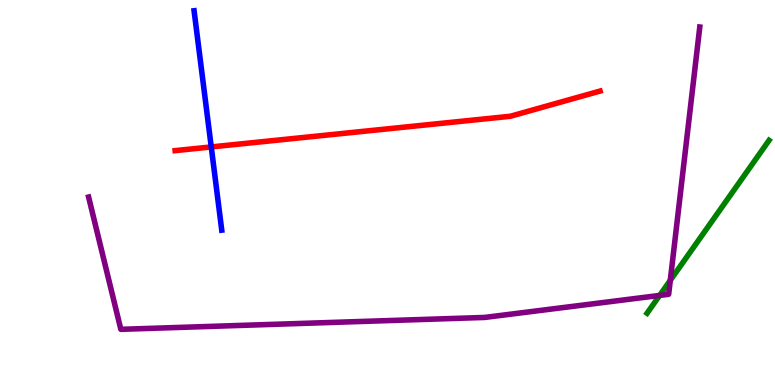[{'lines': ['blue', 'red'], 'intersections': [{'x': 2.73, 'y': 6.18}]}, {'lines': ['green', 'red'], 'intersections': []}, {'lines': ['purple', 'red'], 'intersections': []}, {'lines': ['blue', 'green'], 'intersections': []}, {'lines': ['blue', 'purple'], 'intersections': []}, {'lines': ['green', 'purple'], 'intersections': [{'x': 8.51, 'y': 2.33}, {'x': 8.65, 'y': 2.72}]}]